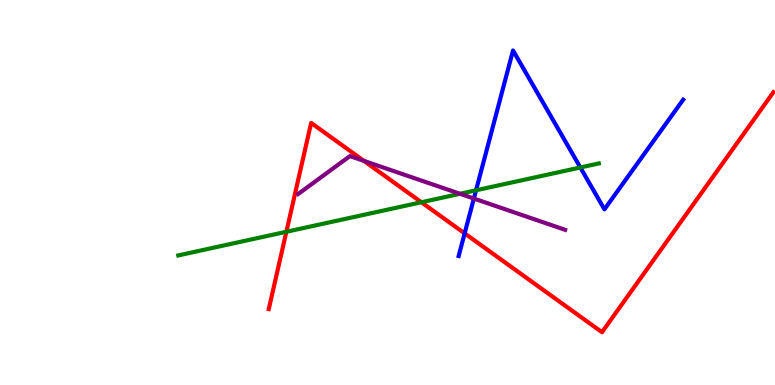[{'lines': ['blue', 'red'], 'intersections': [{'x': 6.0, 'y': 3.94}]}, {'lines': ['green', 'red'], 'intersections': [{'x': 3.7, 'y': 3.98}, {'x': 5.44, 'y': 4.75}]}, {'lines': ['purple', 'red'], 'intersections': [{'x': 4.7, 'y': 5.82}]}, {'lines': ['blue', 'green'], 'intersections': [{'x': 6.14, 'y': 5.06}, {'x': 7.49, 'y': 5.65}]}, {'lines': ['blue', 'purple'], 'intersections': [{'x': 6.11, 'y': 4.84}]}, {'lines': ['green', 'purple'], 'intersections': [{'x': 5.94, 'y': 4.97}]}]